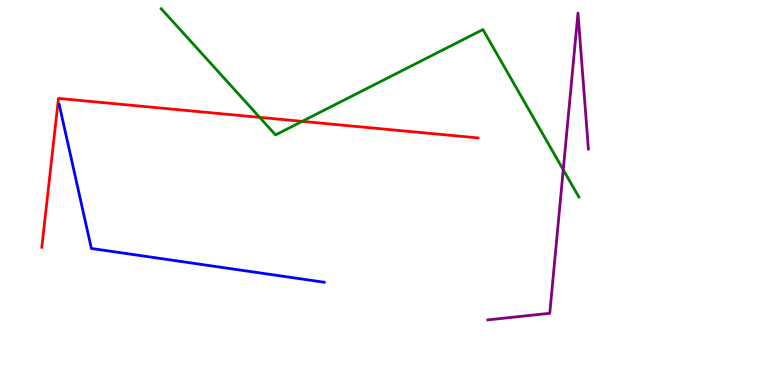[{'lines': ['blue', 'red'], 'intersections': []}, {'lines': ['green', 'red'], 'intersections': [{'x': 3.35, 'y': 6.95}, {'x': 3.9, 'y': 6.85}]}, {'lines': ['purple', 'red'], 'intersections': []}, {'lines': ['blue', 'green'], 'intersections': []}, {'lines': ['blue', 'purple'], 'intersections': []}, {'lines': ['green', 'purple'], 'intersections': [{'x': 7.27, 'y': 5.59}]}]